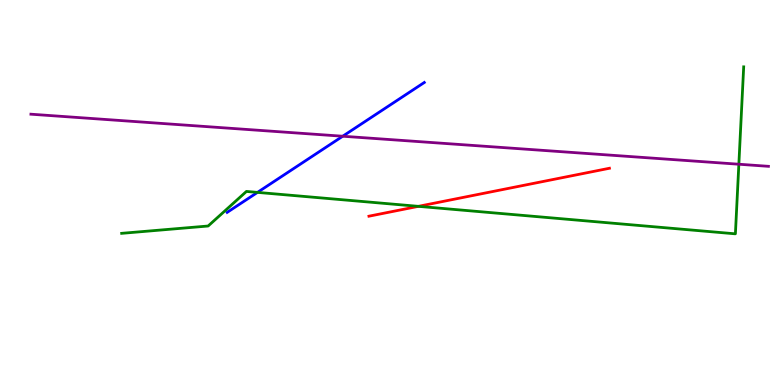[{'lines': ['blue', 'red'], 'intersections': []}, {'lines': ['green', 'red'], 'intersections': [{'x': 5.4, 'y': 4.64}]}, {'lines': ['purple', 'red'], 'intersections': []}, {'lines': ['blue', 'green'], 'intersections': [{'x': 3.32, 'y': 5.0}]}, {'lines': ['blue', 'purple'], 'intersections': [{'x': 4.42, 'y': 6.46}]}, {'lines': ['green', 'purple'], 'intersections': [{'x': 9.53, 'y': 5.73}]}]